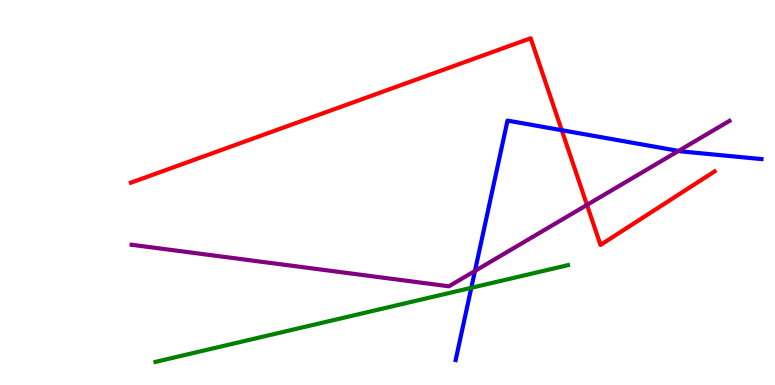[{'lines': ['blue', 'red'], 'intersections': [{'x': 7.25, 'y': 6.62}]}, {'lines': ['green', 'red'], 'intersections': []}, {'lines': ['purple', 'red'], 'intersections': [{'x': 7.57, 'y': 4.68}]}, {'lines': ['blue', 'green'], 'intersections': [{'x': 6.08, 'y': 2.52}]}, {'lines': ['blue', 'purple'], 'intersections': [{'x': 6.13, 'y': 2.96}, {'x': 8.76, 'y': 6.08}]}, {'lines': ['green', 'purple'], 'intersections': []}]